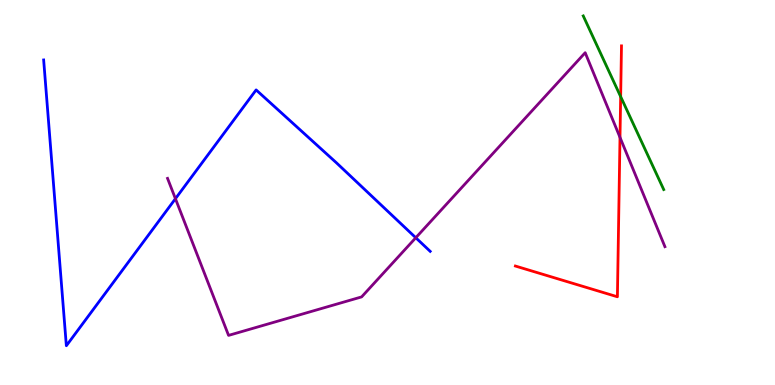[{'lines': ['blue', 'red'], 'intersections': []}, {'lines': ['green', 'red'], 'intersections': [{'x': 8.01, 'y': 7.49}]}, {'lines': ['purple', 'red'], 'intersections': [{'x': 8.0, 'y': 6.43}]}, {'lines': ['blue', 'green'], 'intersections': []}, {'lines': ['blue', 'purple'], 'intersections': [{'x': 2.26, 'y': 4.84}, {'x': 5.36, 'y': 3.82}]}, {'lines': ['green', 'purple'], 'intersections': []}]